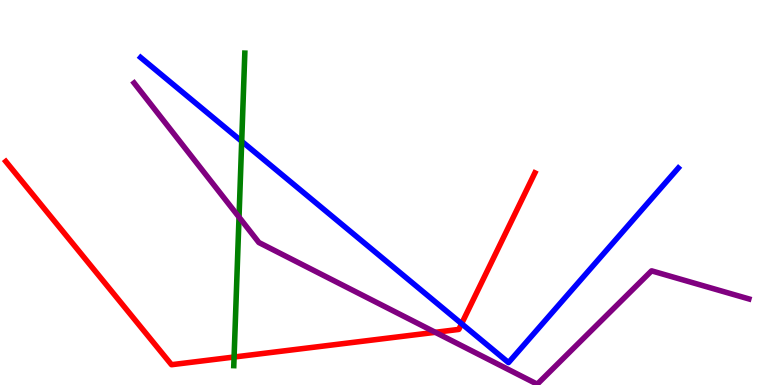[{'lines': ['blue', 'red'], 'intersections': [{'x': 5.96, 'y': 1.59}]}, {'lines': ['green', 'red'], 'intersections': [{'x': 3.02, 'y': 0.727}]}, {'lines': ['purple', 'red'], 'intersections': [{'x': 5.62, 'y': 1.37}]}, {'lines': ['blue', 'green'], 'intersections': [{'x': 3.12, 'y': 6.33}]}, {'lines': ['blue', 'purple'], 'intersections': []}, {'lines': ['green', 'purple'], 'intersections': [{'x': 3.08, 'y': 4.36}]}]